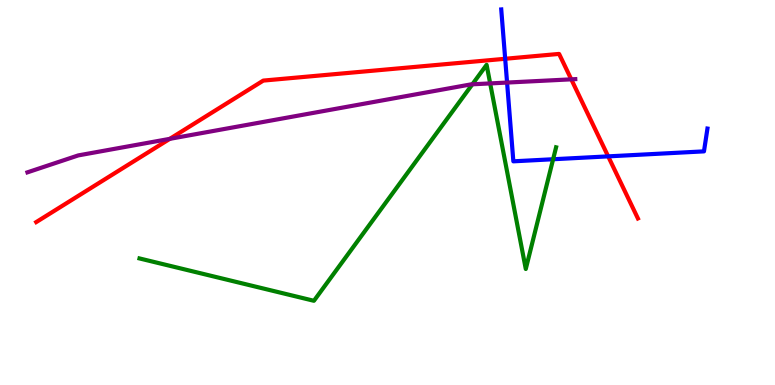[{'lines': ['blue', 'red'], 'intersections': [{'x': 6.52, 'y': 8.47}, {'x': 7.85, 'y': 5.94}]}, {'lines': ['green', 'red'], 'intersections': []}, {'lines': ['purple', 'red'], 'intersections': [{'x': 2.19, 'y': 6.39}, {'x': 7.37, 'y': 7.94}]}, {'lines': ['blue', 'green'], 'intersections': [{'x': 7.14, 'y': 5.86}]}, {'lines': ['blue', 'purple'], 'intersections': [{'x': 6.54, 'y': 7.86}]}, {'lines': ['green', 'purple'], 'intersections': [{'x': 6.09, 'y': 7.81}, {'x': 6.32, 'y': 7.83}]}]